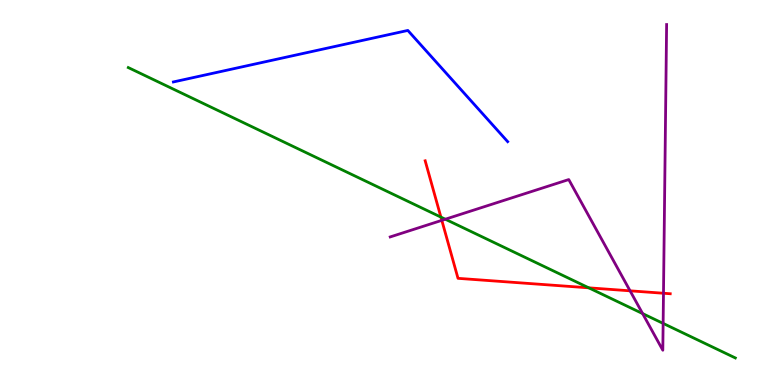[{'lines': ['blue', 'red'], 'intersections': []}, {'lines': ['green', 'red'], 'intersections': [{'x': 5.69, 'y': 4.36}, {'x': 7.6, 'y': 2.52}]}, {'lines': ['purple', 'red'], 'intersections': [{'x': 5.7, 'y': 4.28}, {'x': 8.13, 'y': 2.45}, {'x': 8.56, 'y': 2.38}]}, {'lines': ['blue', 'green'], 'intersections': []}, {'lines': ['blue', 'purple'], 'intersections': []}, {'lines': ['green', 'purple'], 'intersections': [{'x': 5.75, 'y': 4.31}, {'x': 8.29, 'y': 1.85}, {'x': 8.56, 'y': 1.6}]}]